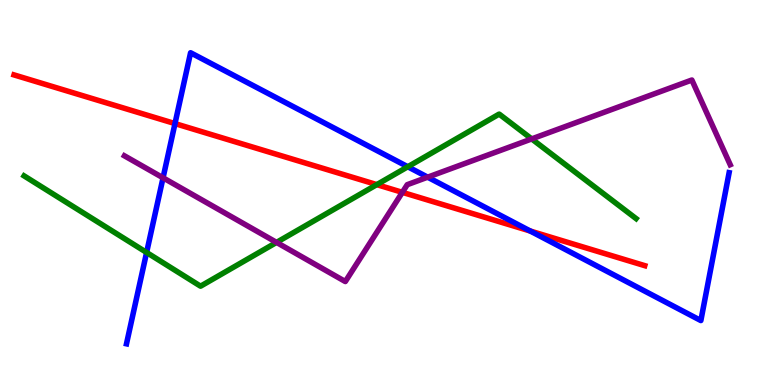[{'lines': ['blue', 'red'], 'intersections': [{'x': 2.26, 'y': 6.79}, {'x': 6.84, 'y': 4.0}]}, {'lines': ['green', 'red'], 'intersections': [{'x': 4.86, 'y': 5.2}]}, {'lines': ['purple', 'red'], 'intersections': [{'x': 5.19, 'y': 5.0}]}, {'lines': ['blue', 'green'], 'intersections': [{'x': 1.89, 'y': 3.44}, {'x': 5.26, 'y': 5.67}]}, {'lines': ['blue', 'purple'], 'intersections': [{'x': 2.1, 'y': 5.38}, {'x': 5.52, 'y': 5.4}]}, {'lines': ['green', 'purple'], 'intersections': [{'x': 3.57, 'y': 3.7}, {'x': 6.86, 'y': 6.39}]}]